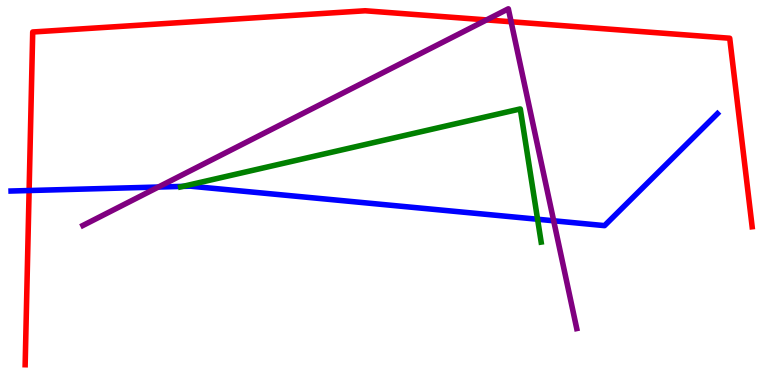[{'lines': ['blue', 'red'], 'intersections': [{'x': 0.376, 'y': 5.05}]}, {'lines': ['green', 'red'], 'intersections': []}, {'lines': ['purple', 'red'], 'intersections': [{'x': 6.28, 'y': 9.48}, {'x': 6.59, 'y': 9.43}]}, {'lines': ['blue', 'green'], 'intersections': [{'x': 2.36, 'y': 5.16}, {'x': 6.94, 'y': 4.31}]}, {'lines': ['blue', 'purple'], 'intersections': [{'x': 2.04, 'y': 5.14}, {'x': 7.14, 'y': 4.27}]}, {'lines': ['green', 'purple'], 'intersections': []}]